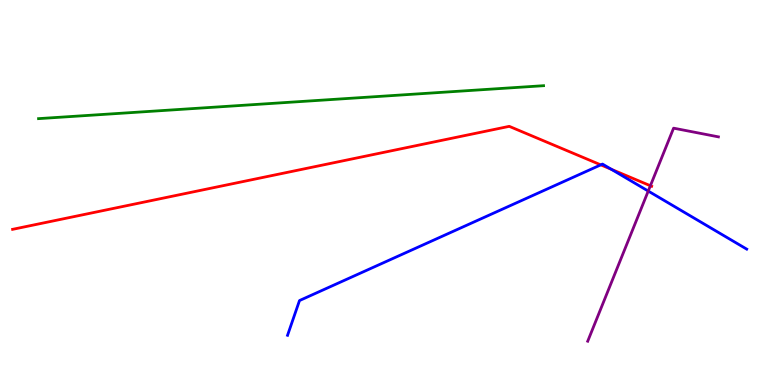[{'lines': ['blue', 'red'], 'intersections': [{'x': 7.75, 'y': 5.72}, {'x': 7.89, 'y': 5.6}]}, {'lines': ['green', 'red'], 'intersections': []}, {'lines': ['purple', 'red'], 'intersections': [{'x': 8.39, 'y': 5.18}]}, {'lines': ['blue', 'green'], 'intersections': []}, {'lines': ['blue', 'purple'], 'intersections': [{'x': 8.36, 'y': 5.04}]}, {'lines': ['green', 'purple'], 'intersections': []}]